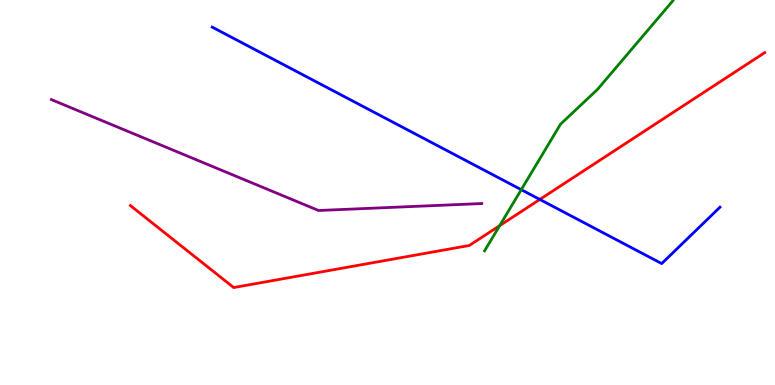[{'lines': ['blue', 'red'], 'intersections': [{'x': 6.97, 'y': 4.82}]}, {'lines': ['green', 'red'], 'intersections': [{'x': 6.45, 'y': 4.14}]}, {'lines': ['purple', 'red'], 'intersections': []}, {'lines': ['blue', 'green'], 'intersections': [{'x': 6.73, 'y': 5.07}]}, {'lines': ['blue', 'purple'], 'intersections': []}, {'lines': ['green', 'purple'], 'intersections': []}]